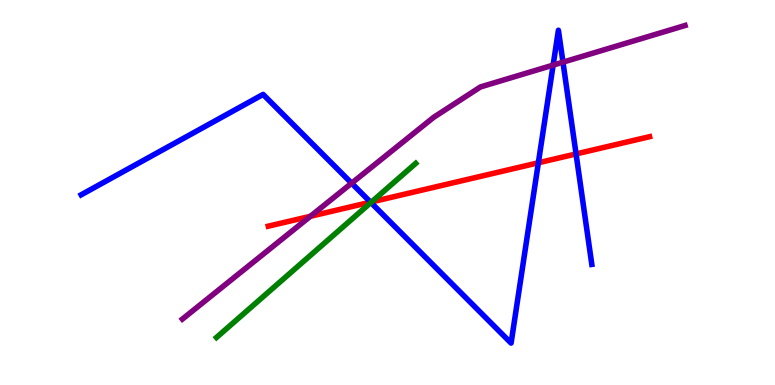[{'lines': ['blue', 'red'], 'intersections': [{'x': 4.78, 'y': 4.75}, {'x': 6.95, 'y': 5.77}, {'x': 7.43, 'y': 6.0}]}, {'lines': ['green', 'red'], 'intersections': [{'x': 4.79, 'y': 4.75}]}, {'lines': ['purple', 'red'], 'intersections': [{'x': 4.01, 'y': 4.38}]}, {'lines': ['blue', 'green'], 'intersections': [{'x': 4.79, 'y': 4.74}]}, {'lines': ['blue', 'purple'], 'intersections': [{'x': 4.54, 'y': 5.24}, {'x': 7.14, 'y': 8.31}, {'x': 7.26, 'y': 8.39}]}, {'lines': ['green', 'purple'], 'intersections': []}]